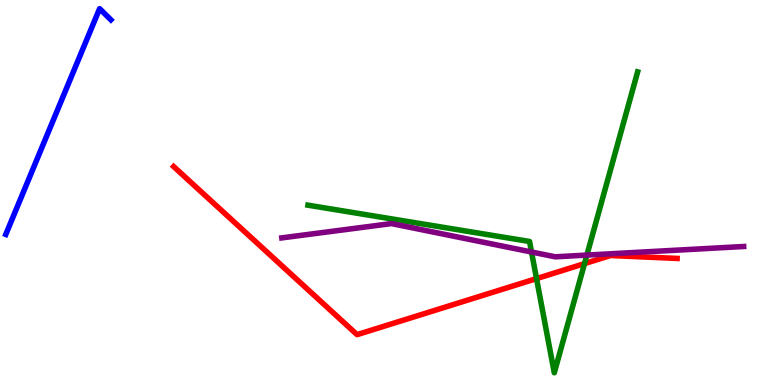[{'lines': ['blue', 'red'], 'intersections': []}, {'lines': ['green', 'red'], 'intersections': [{'x': 6.92, 'y': 2.76}, {'x': 7.54, 'y': 3.15}]}, {'lines': ['purple', 'red'], 'intersections': []}, {'lines': ['blue', 'green'], 'intersections': []}, {'lines': ['blue', 'purple'], 'intersections': []}, {'lines': ['green', 'purple'], 'intersections': [{'x': 6.86, 'y': 3.45}, {'x': 7.57, 'y': 3.37}]}]